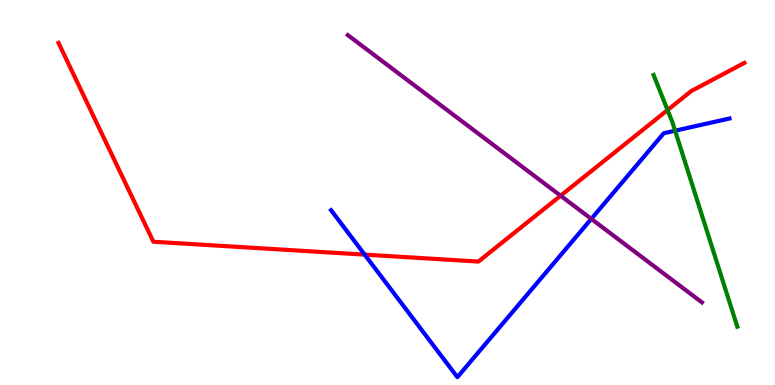[{'lines': ['blue', 'red'], 'intersections': [{'x': 4.71, 'y': 3.39}]}, {'lines': ['green', 'red'], 'intersections': [{'x': 8.61, 'y': 7.14}]}, {'lines': ['purple', 'red'], 'intersections': [{'x': 7.23, 'y': 4.92}]}, {'lines': ['blue', 'green'], 'intersections': [{'x': 8.71, 'y': 6.6}]}, {'lines': ['blue', 'purple'], 'intersections': [{'x': 7.63, 'y': 4.31}]}, {'lines': ['green', 'purple'], 'intersections': []}]